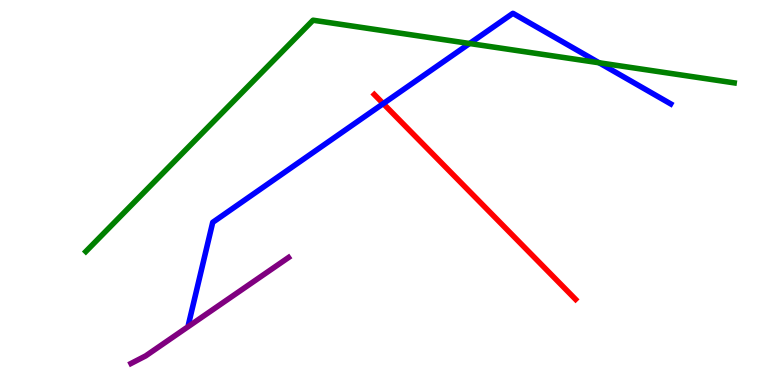[{'lines': ['blue', 'red'], 'intersections': [{'x': 4.95, 'y': 7.31}]}, {'lines': ['green', 'red'], 'intersections': []}, {'lines': ['purple', 'red'], 'intersections': []}, {'lines': ['blue', 'green'], 'intersections': [{'x': 6.06, 'y': 8.87}, {'x': 7.73, 'y': 8.37}]}, {'lines': ['blue', 'purple'], 'intersections': []}, {'lines': ['green', 'purple'], 'intersections': []}]